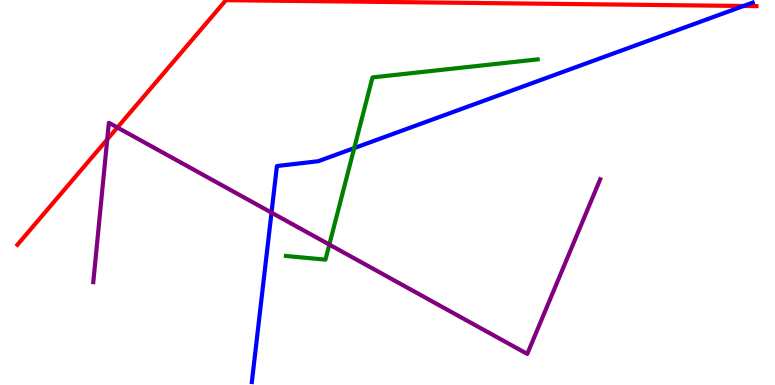[{'lines': ['blue', 'red'], 'intersections': [{'x': 9.59, 'y': 9.84}]}, {'lines': ['green', 'red'], 'intersections': []}, {'lines': ['purple', 'red'], 'intersections': [{'x': 1.38, 'y': 6.38}, {'x': 1.51, 'y': 6.69}]}, {'lines': ['blue', 'green'], 'intersections': [{'x': 4.57, 'y': 6.15}]}, {'lines': ['blue', 'purple'], 'intersections': [{'x': 3.5, 'y': 4.48}]}, {'lines': ['green', 'purple'], 'intersections': [{'x': 4.25, 'y': 3.65}]}]